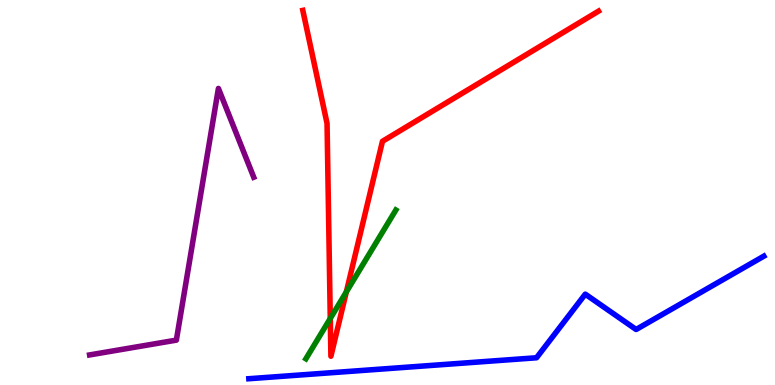[{'lines': ['blue', 'red'], 'intersections': []}, {'lines': ['green', 'red'], 'intersections': [{'x': 4.26, 'y': 1.73}, {'x': 4.47, 'y': 2.42}]}, {'lines': ['purple', 'red'], 'intersections': []}, {'lines': ['blue', 'green'], 'intersections': []}, {'lines': ['blue', 'purple'], 'intersections': []}, {'lines': ['green', 'purple'], 'intersections': []}]